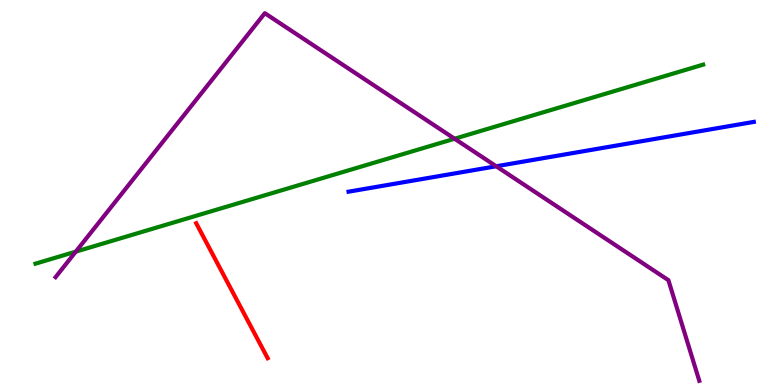[{'lines': ['blue', 'red'], 'intersections': []}, {'lines': ['green', 'red'], 'intersections': []}, {'lines': ['purple', 'red'], 'intersections': []}, {'lines': ['blue', 'green'], 'intersections': []}, {'lines': ['blue', 'purple'], 'intersections': [{'x': 6.4, 'y': 5.68}]}, {'lines': ['green', 'purple'], 'intersections': [{'x': 0.978, 'y': 3.46}, {'x': 5.87, 'y': 6.4}]}]